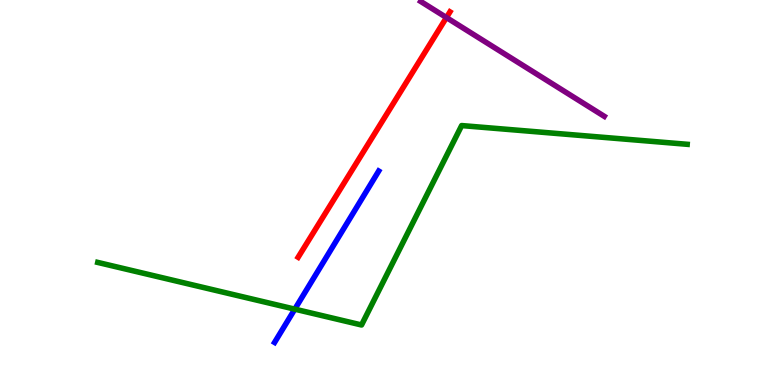[{'lines': ['blue', 'red'], 'intersections': []}, {'lines': ['green', 'red'], 'intersections': []}, {'lines': ['purple', 'red'], 'intersections': [{'x': 5.76, 'y': 9.54}]}, {'lines': ['blue', 'green'], 'intersections': [{'x': 3.8, 'y': 1.97}]}, {'lines': ['blue', 'purple'], 'intersections': []}, {'lines': ['green', 'purple'], 'intersections': []}]